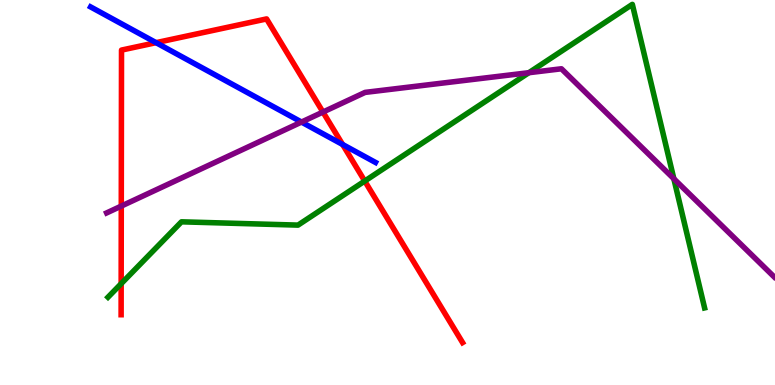[{'lines': ['blue', 'red'], 'intersections': [{'x': 2.01, 'y': 8.89}, {'x': 4.42, 'y': 6.25}]}, {'lines': ['green', 'red'], 'intersections': [{'x': 1.56, 'y': 2.63}, {'x': 4.71, 'y': 5.3}]}, {'lines': ['purple', 'red'], 'intersections': [{'x': 1.56, 'y': 4.65}, {'x': 4.17, 'y': 7.09}]}, {'lines': ['blue', 'green'], 'intersections': []}, {'lines': ['blue', 'purple'], 'intersections': [{'x': 3.89, 'y': 6.83}]}, {'lines': ['green', 'purple'], 'intersections': [{'x': 6.82, 'y': 8.11}, {'x': 8.69, 'y': 5.36}]}]